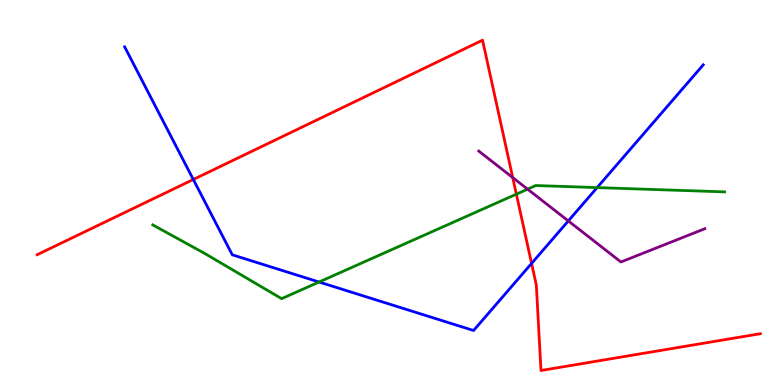[{'lines': ['blue', 'red'], 'intersections': [{'x': 2.49, 'y': 5.34}, {'x': 6.86, 'y': 3.16}]}, {'lines': ['green', 'red'], 'intersections': [{'x': 6.66, 'y': 4.96}]}, {'lines': ['purple', 'red'], 'intersections': [{'x': 6.62, 'y': 5.39}]}, {'lines': ['blue', 'green'], 'intersections': [{'x': 4.12, 'y': 2.67}, {'x': 7.7, 'y': 5.13}]}, {'lines': ['blue', 'purple'], 'intersections': [{'x': 7.33, 'y': 4.26}]}, {'lines': ['green', 'purple'], 'intersections': [{'x': 6.81, 'y': 5.09}]}]